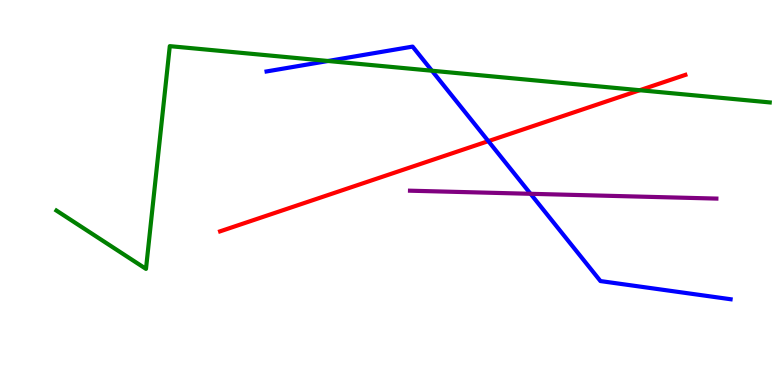[{'lines': ['blue', 'red'], 'intersections': [{'x': 6.3, 'y': 6.33}]}, {'lines': ['green', 'red'], 'intersections': [{'x': 8.25, 'y': 7.66}]}, {'lines': ['purple', 'red'], 'intersections': []}, {'lines': ['blue', 'green'], 'intersections': [{'x': 4.23, 'y': 8.42}, {'x': 5.57, 'y': 8.16}]}, {'lines': ['blue', 'purple'], 'intersections': [{'x': 6.85, 'y': 4.97}]}, {'lines': ['green', 'purple'], 'intersections': []}]